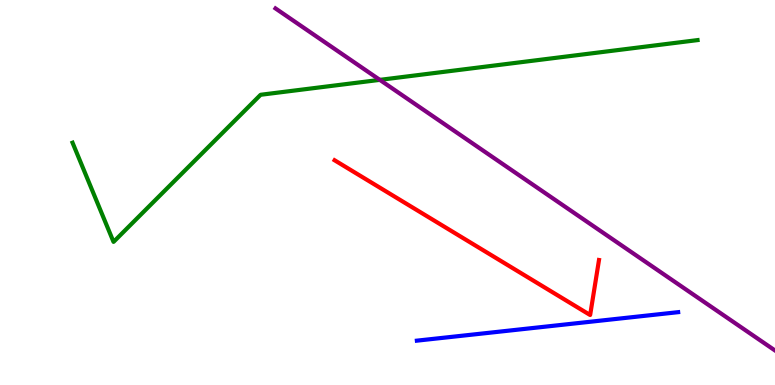[{'lines': ['blue', 'red'], 'intersections': []}, {'lines': ['green', 'red'], 'intersections': []}, {'lines': ['purple', 'red'], 'intersections': []}, {'lines': ['blue', 'green'], 'intersections': []}, {'lines': ['blue', 'purple'], 'intersections': []}, {'lines': ['green', 'purple'], 'intersections': [{'x': 4.9, 'y': 7.93}]}]